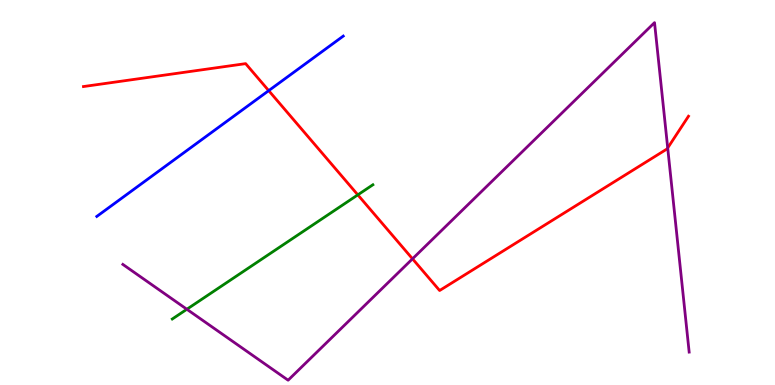[{'lines': ['blue', 'red'], 'intersections': [{'x': 3.47, 'y': 7.65}]}, {'lines': ['green', 'red'], 'intersections': [{'x': 4.62, 'y': 4.94}]}, {'lines': ['purple', 'red'], 'intersections': [{'x': 5.32, 'y': 3.28}, {'x': 8.62, 'y': 6.16}]}, {'lines': ['blue', 'green'], 'intersections': []}, {'lines': ['blue', 'purple'], 'intersections': []}, {'lines': ['green', 'purple'], 'intersections': [{'x': 2.41, 'y': 1.97}]}]